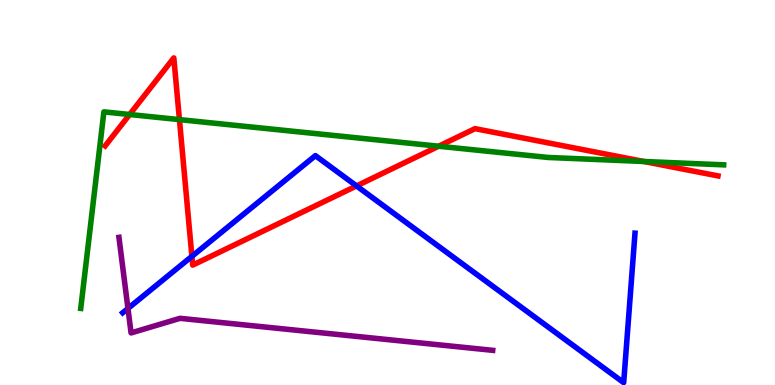[{'lines': ['blue', 'red'], 'intersections': [{'x': 2.48, 'y': 3.34}, {'x': 4.6, 'y': 5.17}]}, {'lines': ['green', 'red'], 'intersections': [{'x': 1.67, 'y': 7.03}, {'x': 2.32, 'y': 6.89}, {'x': 5.66, 'y': 6.2}, {'x': 8.31, 'y': 5.81}]}, {'lines': ['purple', 'red'], 'intersections': []}, {'lines': ['blue', 'green'], 'intersections': []}, {'lines': ['blue', 'purple'], 'intersections': [{'x': 1.65, 'y': 1.99}]}, {'lines': ['green', 'purple'], 'intersections': []}]